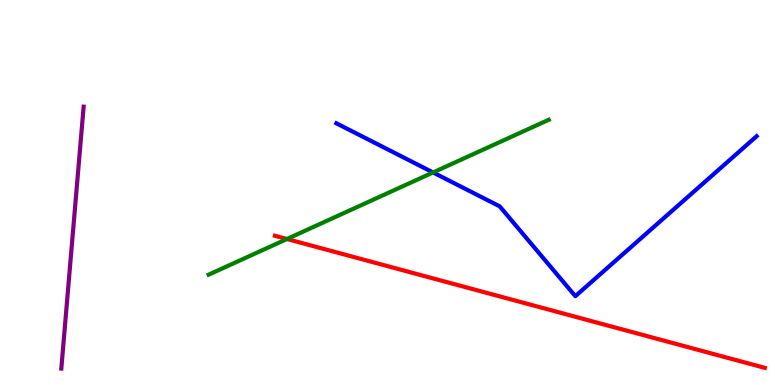[{'lines': ['blue', 'red'], 'intersections': []}, {'lines': ['green', 'red'], 'intersections': [{'x': 3.7, 'y': 3.79}]}, {'lines': ['purple', 'red'], 'intersections': []}, {'lines': ['blue', 'green'], 'intersections': [{'x': 5.59, 'y': 5.52}]}, {'lines': ['blue', 'purple'], 'intersections': []}, {'lines': ['green', 'purple'], 'intersections': []}]